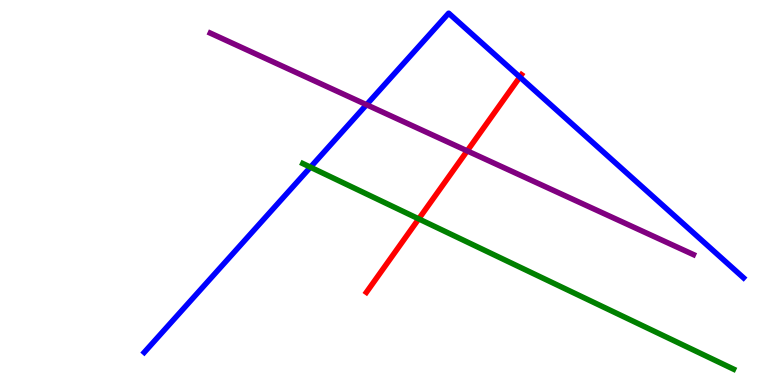[{'lines': ['blue', 'red'], 'intersections': [{'x': 6.71, 'y': 8.0}]}, {'lines': ['green', 'red'], 'intersections': [{'x': 5.4, 'y': 4.31}]}, {'lines': ['purple', 'red'], 'intersections': [{'x': 6.03, 'y': 6.08}]}, {'lines': ['blue', 'green'], 'intersections': [{'x': 4.01, 'y': 5.66}]}, {'lines': ['blue', 'purple'], 'intersections': [{'x': 4.73, 'y': 7.28}]}, {'lines': ['green', 'purple'], 'intersections': []}]